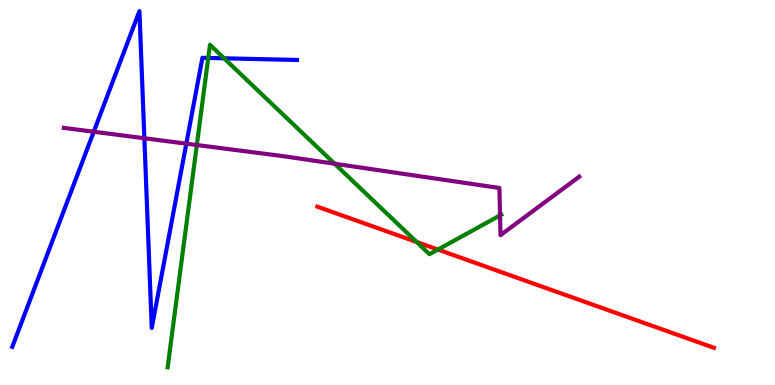[{'lines': ['blue', 'red'], 'intersections': []}, {'lines': ['green', 'red'], 'intersections': [{'x': 5.38, 'y': 3.71}, {'x': 5.65, 'y': 3.52}]}, {'lines': ['purple', 'red'], 'intersections': []}, {'lines': ['blue', 'green'], 'intersections': [{'x': 2.69, 'y': 8.49}, {'x': 2.89, 'y': 8.49}]}, {'lines': ['blue', 'purple'], 'intersections': [{'x': 1.21, 'y': 6.58}, {'x': 1.86, 'y': 6.41}, {'x': 2.4, 'y': 6.27}]}, {'lines': ['green', 'purple'], 'intersections': [{'x': 2.54, 'y': 6.23}, {'x': 4.32, 'y': 5.75}, {'x': 6.45, 'y': 4.41}]}]